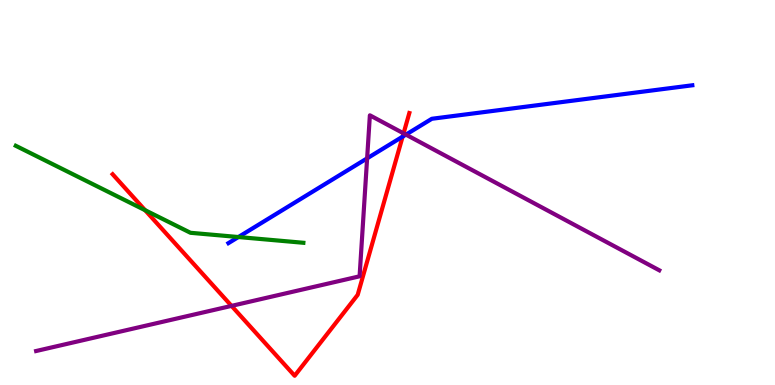[{'lines': ['blue', 'red'], 'intersections': [{'x': 5.2, 'y': 6.45}]}, {'lines': ['green', 'red'], 'intersections': [{'x': 1.87, 'y': 4.54}]}, {'lines': ['purple', 'red'], 'intersections': [{'x': 2.99, 'y': 2.05}, {'x': 5.21, 'y': 6.54}]}, {'lines': ['blue', 'green'], 'intersections': [{'x': 3.08, 'y': 3.84}]}, {'lines': ['blue', 'purple'], 'intersections': [{'x': 4.74, 'y': 5.89}, {'x': 5.24, 'y': 6.5}]}, {'lines': ['green', 'purple'], 'intersections': []}]